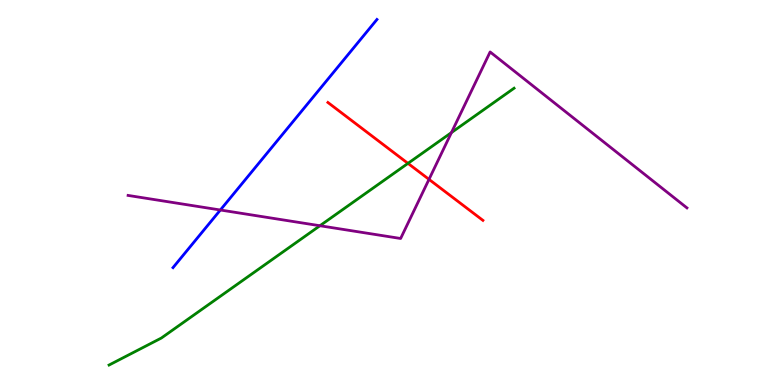[{'lines': ['blue', 'red'], 'intersections': []}, {'lines': ['green', 'red'], 'intersections': [{'x': 5.26, 'y': 5.76}]}, {'lines': ['purple', 'red'], 'intersections': [{'x': 5.54, 'y': 5.34}]}, {'lines': ['blue', 'green'], 'intersections': []}, {'lines': ['blue', 'purple'], 'intersections': [{'x': 2.84, 'y': 4.55}]}, {'lines': ['green', 'purple'], 'intersections': [{'x': 4.13, 'y': 4.14}, {'x': 5.83, 'y': 6.56}]}]